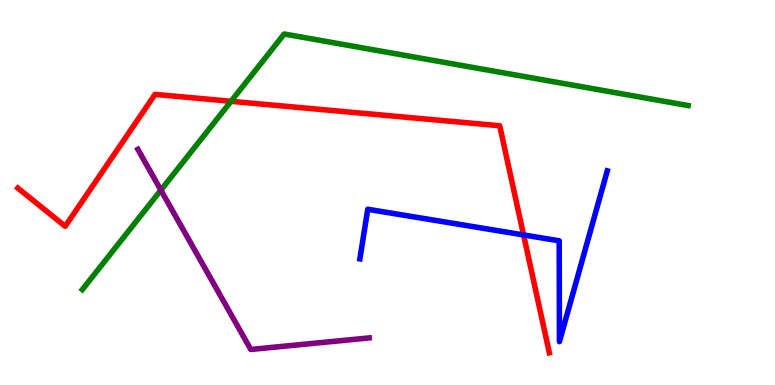[{'lines': ['blue', 'red'], 'intersections': [{'x': 6.76, 'y': 3.9}]}, {'lines': ['green', 'red'], 'intersections': [{'x': 2.98, 'y': 7.37}]}, {'lines': ['purple', 'red'], 'intersections': []}, {'lines': ['blue', 'green'], 'intersections': []}, {'lines': ['blue', 'purple'], 'intersections': []}, {'lines': ['green', 'purple'], 'intersections': [{'x': 2.08, 'y': 5.06}]}]